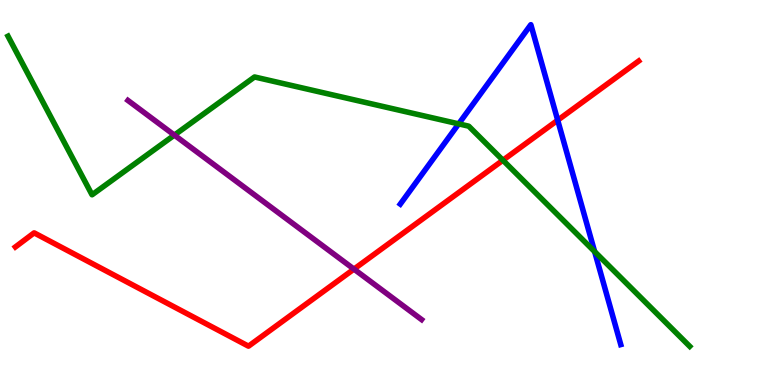[{'lines': ['blue', 'red'], 'intersections': [{'x': 7.2, 'y': 6.88}]}, {'lines': ['green', 'red'], 'intersections': [{'x': 6.49, 'y': 5.84}]}, {'lines': ['purple', 'red'], 'intersections': [{'x': 4.57, 'y': 3.01}]}, {'lines': ['blue', 'green'], 'intersections': [{'x': 5.92, 'y': 6.78}, {'x': 7.67, 'y': 3.46}]}, {'lines': ['blue', 'purple'], 'intersections': []}, {'lines': ['green', 'purple'], 'intersections': [{'x': 2.25, 'y': 6.49}]}]